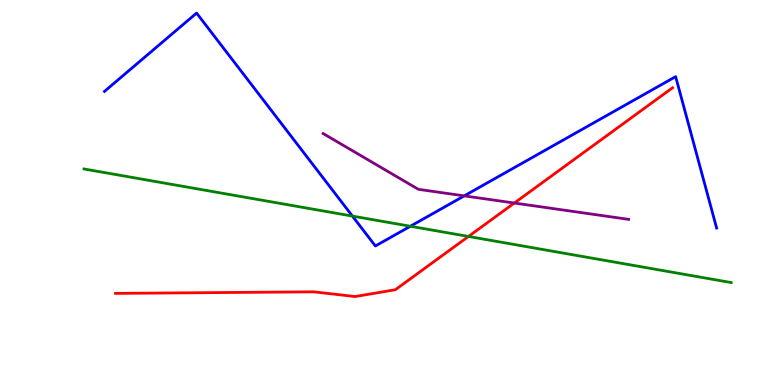[{'lines': ['blue', 'red'], 'intersections': []}, {'lines': ['green', 'red'], 'intersections': [{'x': 6.04, 'y': 3.86}]}, {'lines': ['purple', 'red'], 'intersections': [{'x': 6.64, 'y': 4.73}]}, {'lines': ['blue', 'green'], 'intersections': [{'x': 4.55, 'y': 4.39}, {'x': 5.3, 'y': 4.12}]}, {'lines': ['blue', 'purple'], 'intersections': [{'x': 5.99, 'y': 4.91}]}, {'lines': ['green', 'purple'], 'intersections': []}]